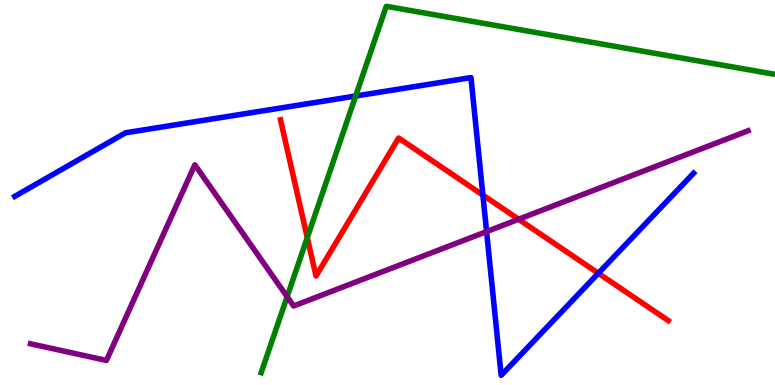[{'lines': ['blue', 'red'], 'intersections': [{'x': 6.23, 'y': 4.93}, {'x': 7.72, 'y': 2.9}]}, {'lines': ['green', 'red'], 'intersections': [{'x': 3.96, 'y': 3.83}]}, {'lines': ['purple', 'red'], 'intersections': [{'x': 6.69, 'y': 4.31}]}, {'lines': ['blue', 'green'], 'intersections': [{'x': 4.59, 'y': 7.51}]}, {'lines': ['blue', 'purple'], 'intersections': [{'x': 6.28, 'y': 3.98}]}, {'lines': ['green', 'purple'], 'intersections': [{'x': 3.7, 'y': 2.29}]}]